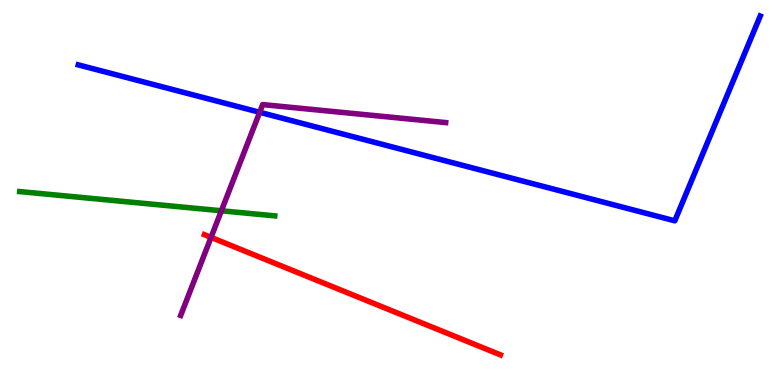[{'lines': ['blue', 'red'], 'intersections': []}, {'lines': ['green', 'red'], 'intersections': []}, {'lines': ['purple', 'red'], 'intersections': [{'x': 2.72, 'y': 3.83}]}, {'lines': ['blue', 'green'], 'intersections': []}, {'lines': ['blue', 'purple'], 'intersections': [{'x': 3.35, 'y': 7.08}]}, {'lines': ['green', 'purple'], 'intersections': [{'x': 2.86, 'y': 4.53}]}]